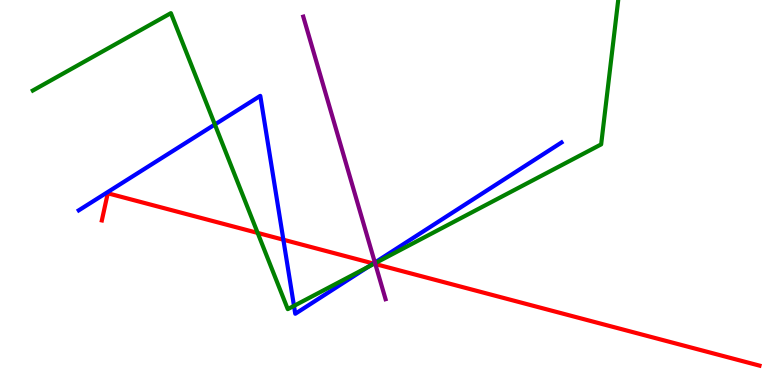[{'lines': ['blue', 'red'], 'intersections': [{'x': 3.66, 'y': 3.77}, {'x': 4.82, 'y': 3.16}]}, {'lines': ['green', 'red'], 'intersections': [{'x': 3.32, 'y': 3.95}, {'x': 4.83, 'y': 3.15}]}, {'lines': ['purple', 'red'], 'intersections': [{'x': 4.84, 'y': 3.14}]}, {'lines': ['blue', 'green'], 'intersections': [{'x': 2.77, 'y': 6.77}, {'x': 3.79, 'y': 2.06}, {'x': 4.75, 'y': 3.07}]}, {'lines': ['blue', 'purple'], 'intersections': [{'x': 4.84, 'y': 3.18}]}, {'lines': ['green', 'purple'], 'intersections': [{'x': 4.84, 'y': 3.16}]}]